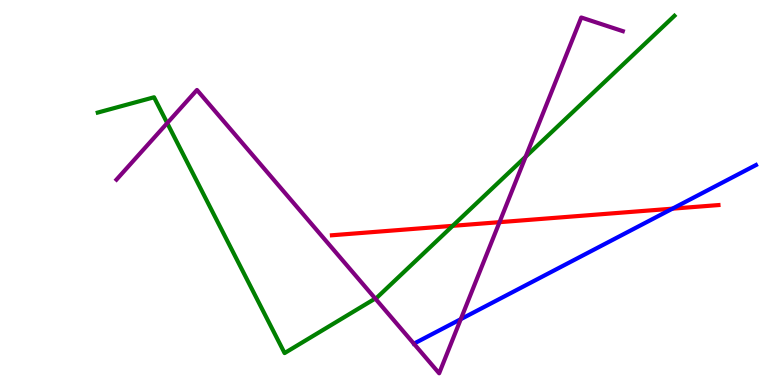[{'lines': ['blue', 'red'], 'intersections': [{'x': 8.68, 'y': 4.58}]}, {'lines': ['green', 'red'], 'intersections': [{'x': 5.84, 'y': 4.13}]}, {'lines': ['purple', 'red'], 'intersections': [{'x': 6.45, 'y': 4.23}]}, {'lines': ['blue', 'green'], 'intersections': []}, {'lines': ['blue', 'purple'], 'intersections': [{'x': 5.34, 'y': 1.07}, {'x': 5.95, 'y': 1.71}]}, {'lines': ['green', 'purple'], 'intersections': [{'x': 2.16, 'y': 6.8}, {'x': 4.84, 'y': 2.25}, {'x': 6.78, 'y': 5.93}]}]